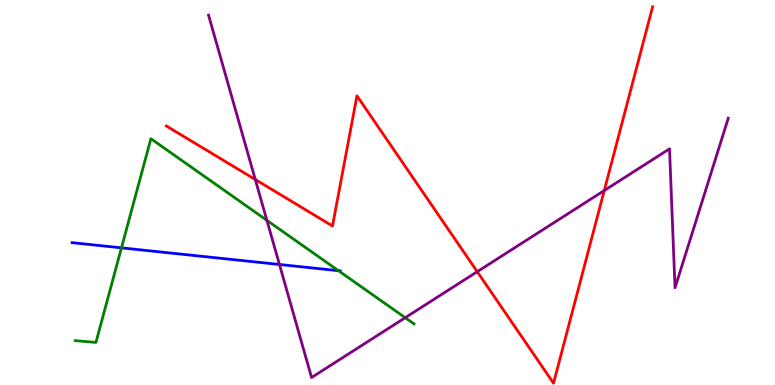[{'lines': ['blue', 'red'], 'intersections': []}, {'lines': ['green', 'red'], 'intersections': []}, {'lines': ['purple', 'red'], 'intersections': [{'x': 3.29, 'y': 5.34}, {'x': 6.16, 'y': 2.94}, {'x': 7.8, 'y': 5.05}]}, {'lines': ['blue', 'green'], 'intersections': [{'x': 1.57, 'y': 3.56}, {'x': 4.37, 'y': 2.97}]}, {'lines': ['blue', 'purple'], 'intersections': [{'x': 3.61, 'y': 3.13}]}, {'lines': ['green', 'purple'], 'intersections': [{'x': 3.44, 'y': 4.28}, {'x': 5.23, 'y': 1.75}]}]